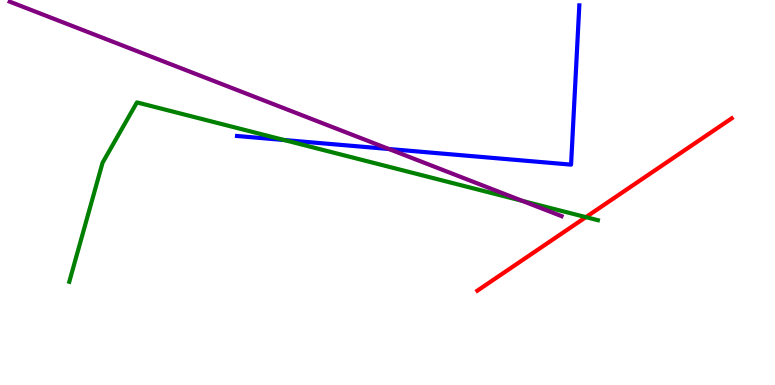[{'lines': ['blue', 'red'], 'intersections': []}, {'lines': ['green', 'red'], 'intersections': [{'x': 7.56, 'y': 4.36}]}, {'lines': ['purple', 'red'], 'intersections': []}, {'lines': ['blue', 'green'], 'intersections': [{'x': 3.67, 'y': 6.36}]}, {'lines': ['blue', 'purple'], 'intersections': [{'x': 5.02, 'y': 6.13}]}, {'lines': ['green', 'purple'], 'intersections': [{'x': 6.74, 'y': 4.78}]}]